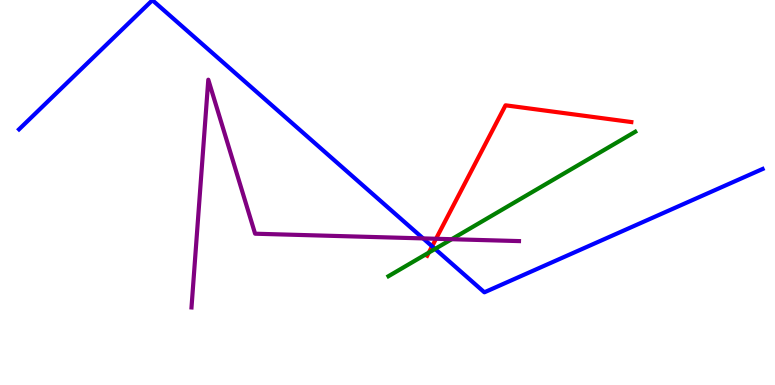[{'lines': ['blue', 'red'], 'intersections': [{'x': 5.58, 'y': 3.6}]}, {'lines': ['green', 'red'], 'intersections': [{'x': 5.53, 'y': 3.44}]}, {'lines': ['purple', 'red'], 'intersections': [{'x': 5.63, 'y': 3.8}]}, {'lines': ['blue', 'green'], 'intersections': [{'x': 5.61, 'y': 3.53}]}, {'lines': ['blue', 'purple'], 'intersections': [{'x': 5.46, 'y': 3.81}]}, {'lines': ['green', 'purple'], 'intersections': [{'x': 5.83, 'y': 3.79}]}]